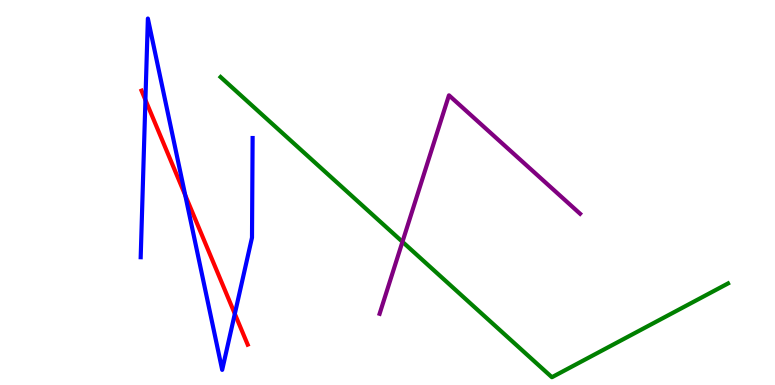[{'lines': ['blue', 'red'], 'intersections': [{'x': 1.88, 'y': 7.4}, {'x': 2.39, 'y': 4.93}, {'x': 3.03, 'y': 1.85}]}, {'lines': ['green', 'red'], 'intersections': []}, {'lines': ['purple', 'red'], 'intersections': []}, {'lines': ['blue', 'green'], 'intersections': []}, {'lines': ['blue', 'purple'], 'intersections': []}, {'lines': ['green', 'purple'], 'intersections': [{'x': 5.19, 'y': 3.72}]}]